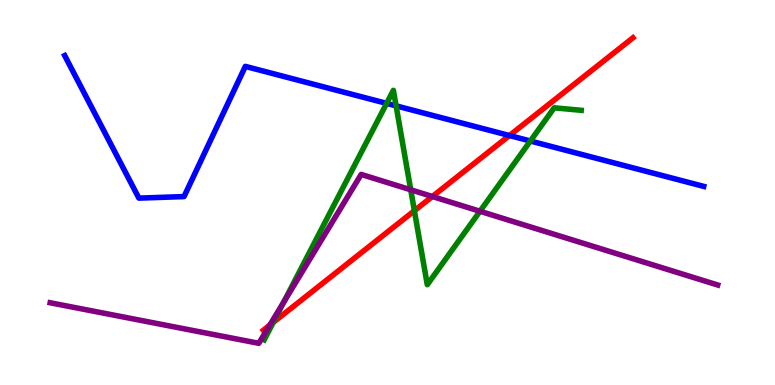[{'lines': ['blue', 'red'], 'intersections': [{'x': 6.57, 'y': 6.48}]}, {'lines': ['green', 'red'], 'intersections': [{'x': 3.53, 'y': 1.63}, {'x': 5.35, 'y': 4.53}]}, {'lines': ['purple', 'red'], 'intersections': [{'x': 3.48, 'y': 1.56}, {'x': 5.58, 'y': 4.9}]}, {'lines': ['blue', 'green'], 'intersections': [{'x': 4.99, 'y': 7.31}, {'x': 5.11, 'y': 7.25}, {'x': 6.84, 'y': 6.34}]}, {'lines': ['blue', 'purple'], 'intersections': []}, {'lines': ['green', 'purple'], 'intersections': [{'x': 3.66, 'y': 2.14}, {'x': 5.3, 'y': 5.07}, {'x': 6.19, 'y': 4.51}]}]